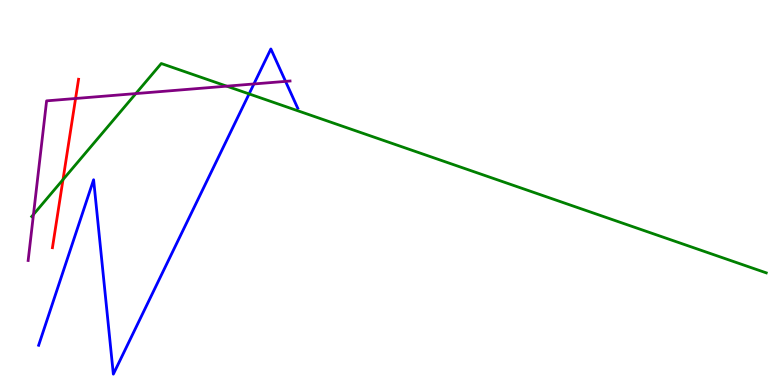[{'lines': ['blue', 'red'], 'intersections': []}, {'lines': ['green', 'red'], 'intersections': [{'x': 0.813, 'y': 5.34}]}, {'lines': ['purple', 'red'], 'intersections': [{'x': 0.975, 'y': 7.44}]}, {'lines': ['blue', 'green'], 'intersections': [{'x': 3.21, 'y': 7.56}]}, {'lines': ['blue', 'purple'], 'intersections': [{'x': 3.28, 'y': 7.82}, {'x': 3.68, 'y': 7.89}]}, {'lines': ['green', 'purple'], 'intersections': [{'x': 0.432, 'y': 4.43}, {'x': 1.75, 'y': 7.57}, {'x': 2.93, 'y': 7.76}]}]